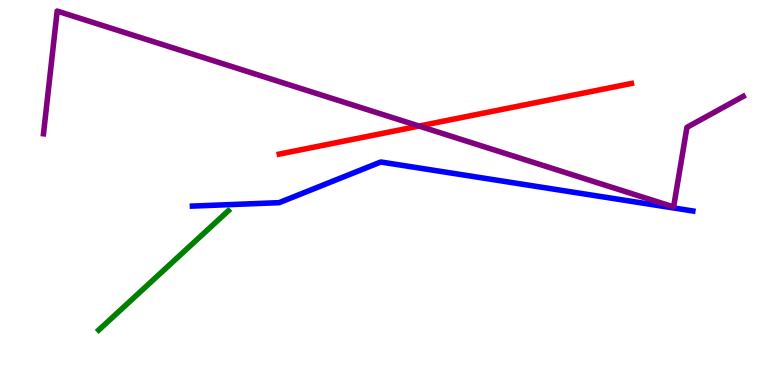[{'lines': ['blue', 'red'], 'intersections': []}, {'lines': ['green', 'red'], 'intersections': []}, {'lines': ['purple', 'red'], 'intersections': [{'x': 5.41, 'y': 6.73}]}, {'lines': ['blue', 'green'], 'intersections': []}, {'lines': ['blue', 'purple'], 'intersections': []}, {'lines': ['green', 'purple'], 'intersections': []}]